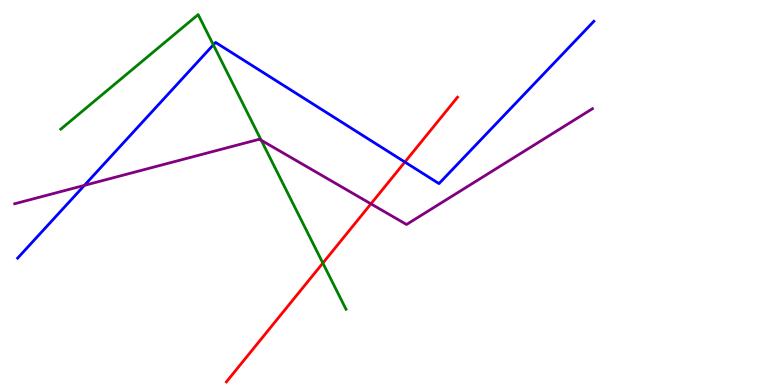[{'lines': ['blue', 'red'], 'intersections': [{'x': 5.22, 'y': 5.79}]}, {'lines': ['green', 'red'], 'intersections': [{'x': 4.17, 'y': 3.17}]}, {'lines': ['purple', 'red'], 'intersections': [{'x': 4.79, 'y': 4.71}]}, {'lines': ['blue', 'green'], 'intersections': [{'x': 2.75, 'y': 8.84}]}, {'lines': ['blue', 'purple'], 'intersections': [{'x': 1.09, 'y': 5.19}]}, {'lines': ['green', 'purple'], 'intersections': [{'x': 3.37, 'y': 6.36}]}]